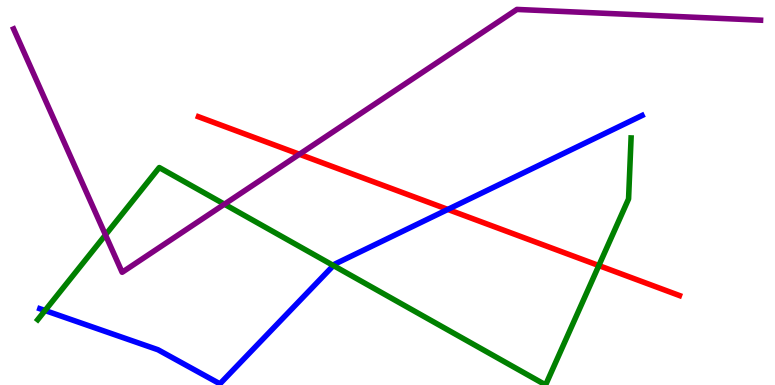[{'lines': ['blue', 'red'], 'intersections': [{'x': 5.78, 'y': 4.56}]}, {'lines': ['green', 'red'], 'intersections': [{'x': 7.73, 'y': 3.1}]}, {'lines': ['purple', 'red'], 'intersections': [{'x': 3.86, 'y': 5.99}]}, {'lines': ['blue', 'green'], 'intersections': [{'x': 0.581, 'y': 1.93}, {'x': 4.3, 'y': 3.1}]}, {'lines': ['blue', 'purple'], 'intersections': []}, {'lines': ['green', 'purple'], 'intersections': [{'x': 1.36, 'y': 3.9}, {'x': 2.9, 'y': 4.7}]}]